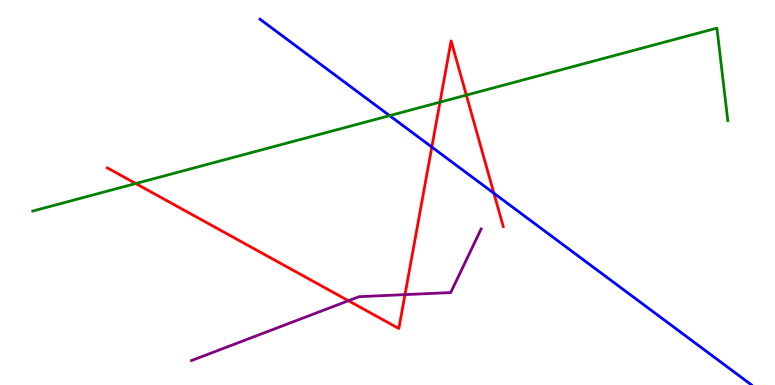[{'lines': ['blue', 'red'], 'intersections': [{'x': 5.57, 'y': 6.18}, {'x': 6.37, 'y': 4.98}]}, {'lines': ['green', 'red'], 'intersections': [{'x': 1.75, 'y': 5.23}, {'x': 5.68, 'y': 7.35}, {'x': 6.02, 'y': 7.53}]}, {'lines': ['purple', 'red'], 'intersections': [{'x': 4.5, 'y': 2.19}, {'x': 5.23, 'y': 2.35}]}, {'lines': ['blue', 'green'], 'intersections': [{'x': 5.03, 'y': 7.0}]}, {'lines': ['blue', 'purple'], 'intersections': []}, {'lines': ['green', 'purple'], 'intersections': []}]